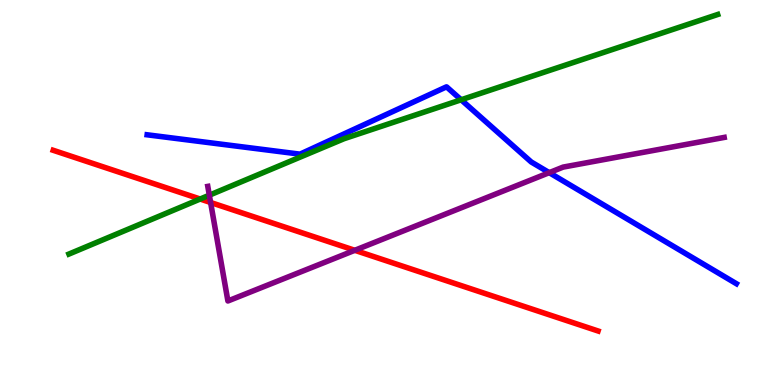[{'lines': ['blue', 'red'], 'intersections': []}, {'lines': ['green', 'red'], 'intersections': [{'x': 2.58, 'y': 4.83}]}, {'lines': ['purple', 'red'], 'intersections': [{'x': 2.72, 'y': 4.74}, {'x': 4.58, 'y': 3.5}]}, {'lines': ['blue', 'green'], 'intersections': [{'x': 5.95, 'y': 7.41}]}, {'lines': ['blue', 'purple'], 'intersections': [{'x': 7.09, 'y': 5.52}]}, {'lines': ['green', 'purple'], 'intersections': [{'x': 2.7, 'y': 4.93}]}]